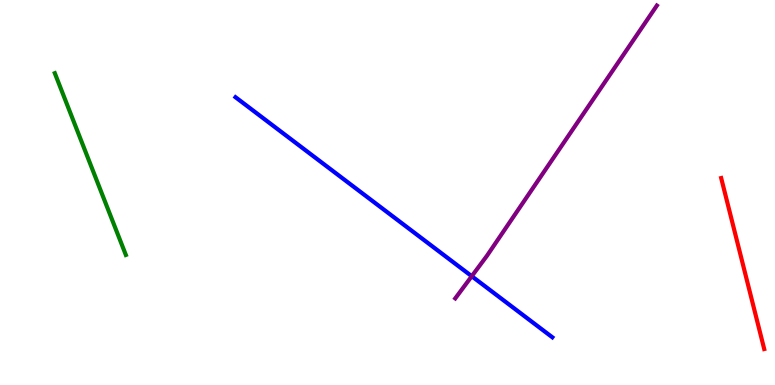[{'lines': ['blue', 'red'], 'intersections': []}, {'lines': ['green', 'red'], 'intersections': []}, {'lines': ['purple', 'red'], 'intersections': []}, {'lines': ['blue', 'green'], 'intersections': []}, {'lines': ['blue', 'purple'], 'intersections': [{'x': 6.09, 'y': 2.83}]}, {'lines': ['green', 'purple'], 'intersections': []}]